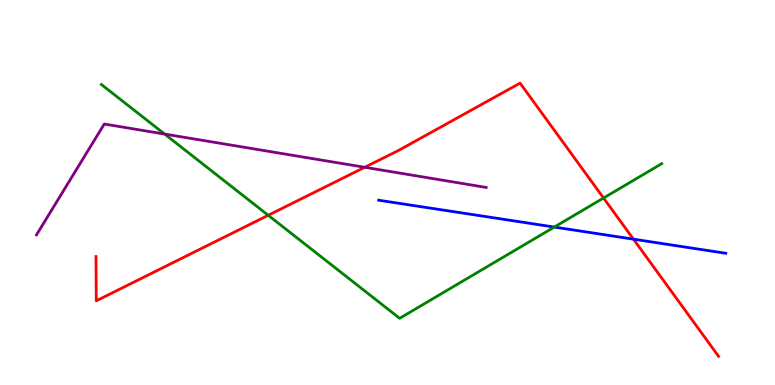[{'lines': ['blue', 'red'], 'intersections': [{'x': 8.17, 'y': 3.79}]}, {'lines': ['green', 'red'], 'intersections': [{'x': 3.46, 'y': 4.41}, {'x': 7.79, 'y': 4.86}]}, {'lines': ['purple', 'red'], 'intersections': [{'x': 4.71, 'y': 5.66}]}, {'lines': ['blue', 'green'], 'intersections': [{'x': 7.15, 'y': 4.1}]}, {'lines': ['blue', 'purple'], 'intersections': []}, {'lines': ['green', 'purple'], 'intersections': [{'x': 2.12, 'y': 6.52}]}]